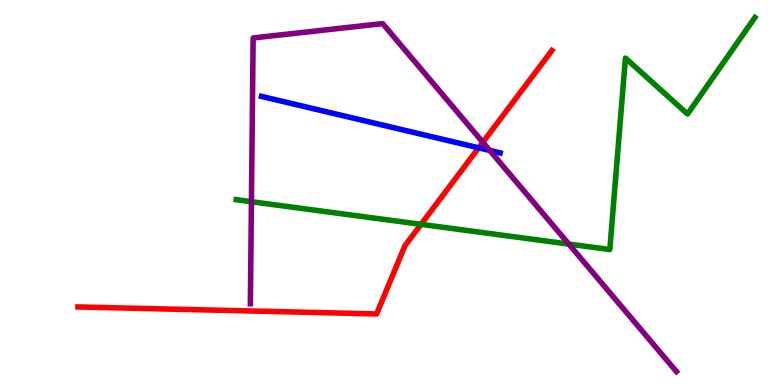[{'lines': ['blue', 'red'], 'intersections': [{'x': 6.18, 'y': 6.16}]}, {'lines': ['green', 'red'], 'intersections': [{'x': 5.43, 'y': 4.17}]}, {'lines': ['purple', 'red'], 'intersections': [{'x': 6.23, 'y': 6.31}]}, {'lines': ['blue', 'green'], 'intersections': []}, {'lines': ['blue', 'purple'], 'intersections': [{'x': 6.32, 'y': 6.09}]}, {'lines': ['green', 'purple'], 'intersections': [{'x': 3.24, 'y': 4.76}, {'x': 7.34, 'y': 3.66}]}]